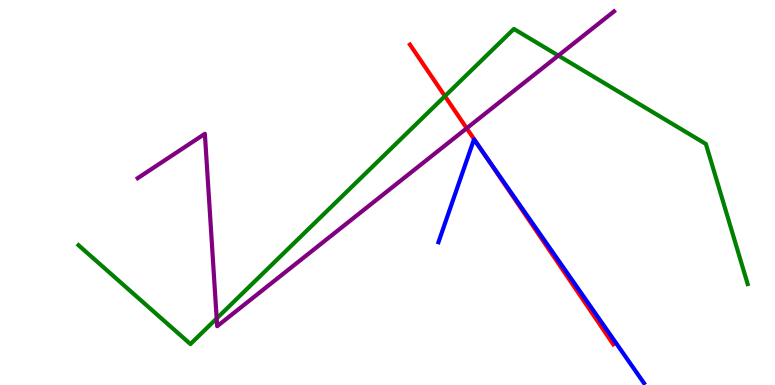[{'lines': ['blue', 'red'], 'intersections': [{'x': 6.23, 'y': 6.05}]}, {'lines': ['green', 'red'], 'intersections': [{'x': 5.74, 'y': 7.5}]}, {'lines': ['purple', 'red'], 'intersections': [{'x': 6.02, 'y': 6.67}]}, {'lines': ['blue', 'green'], 'intersections': []}, {'lines': ['blue', 'purple'], 'intersections': []}, {'lines': ['green', 'purple'], 'intersections': [{'x': 2.8, 'y': 1.73}, {'x': 7.2, 'y': 8.56}]}]